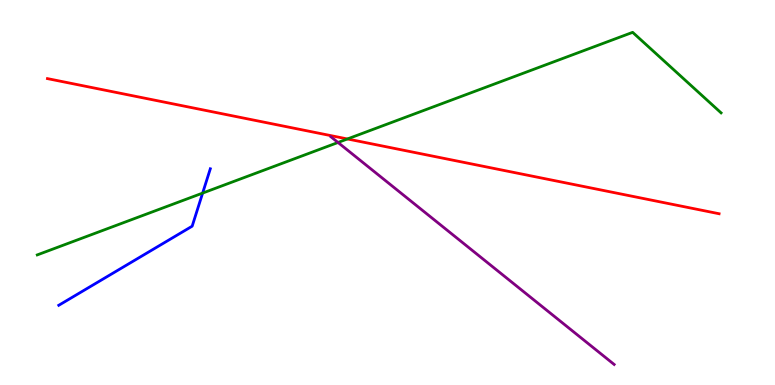[{'lines': ['blue', 'red'], 'intersections': []}, {'lines': ['green', 'red'], 'intersections': [{'x': 4.48, 'y': 6.39}]}, {'lines': ['purple', 'red'], 'intersections': []}, {'lines': ['blue', 'green'], 'intersections': [{'x': 2.61, 'y': 4.98}]}, {'lines': ['blue', 'purple'], 'intersections': []}, {'lines': ['green', 'purple'], 'intersections': [{'x': 4.36, 'y': 6.3}]}]